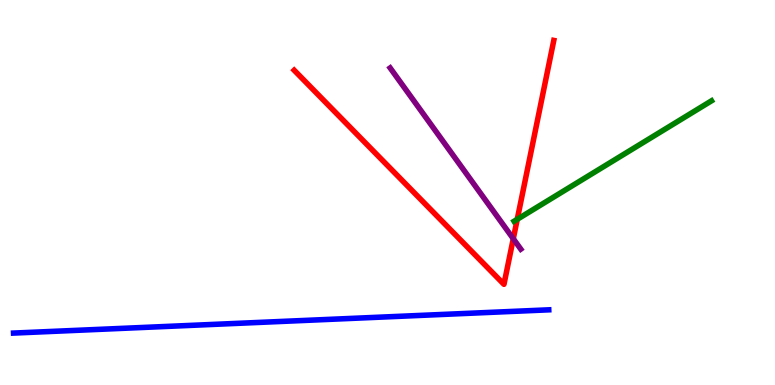[{'lines': ['blue', 'red'], 'intersections': []}, {'lines': ['green', 'red'], 'intersections': [{'x': 6.67, 'y': 4.3}]}, {'lines': ['purple', 'red'], 'intersections': [{'x': 6.62, 'y': 3.8}]}, {'lines': ['blue', 'green'], 'intersections': []}, {'lines': ['blue', 'purple'], 'intersections': []}, {'lines': ['green', 'purple'], 'intersections': []}]